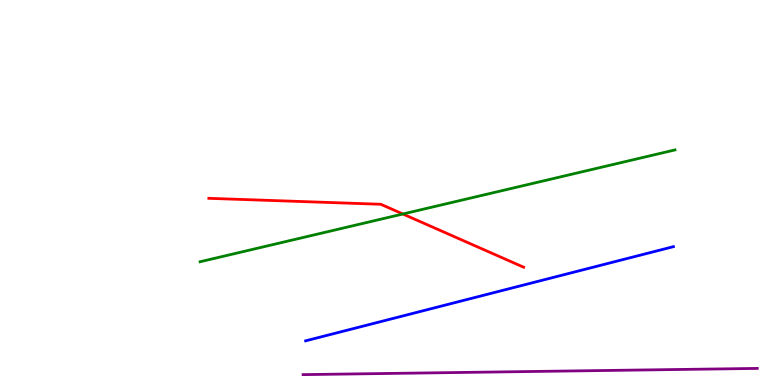[{'lines': ['blue', 'red'], 'intersections': []}, {'lines': ['green', 'red'], 'intersections': [{'x': 5.2, 'y': 4.44}]}, {'lines': ['purple', 'red'], 'intersections': []}, {'lines': ['blue', 'green'], 'intersections': []}, {'lines': ['blue', 'purple'], 'intersections': []}, {'lines': ['green', 'purple'], 'intersections': []}]